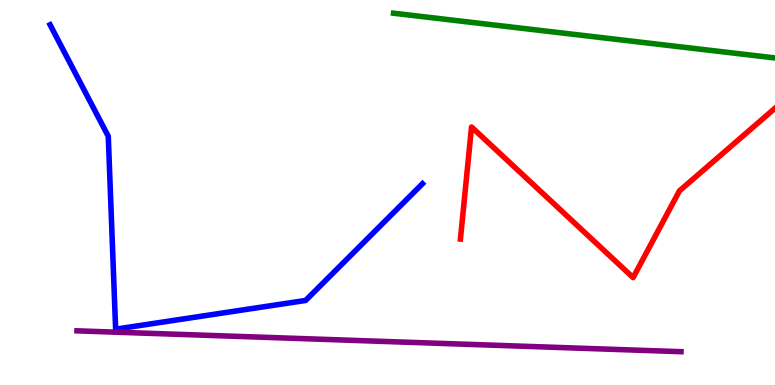[{'lines': ['blue', 'red'], 'intersections': []}, {'lines': ['green', 'red'], 'intersections': []}, {'lines': ['purple', 'red'], 'intersections': []}, {'lines': ['blue', 'green'], 'intersections': []}, {'lines': ['blue', 'purple'], 'intersections': []}, {'lines': ['green', 'purple'], 'intersections': []}]